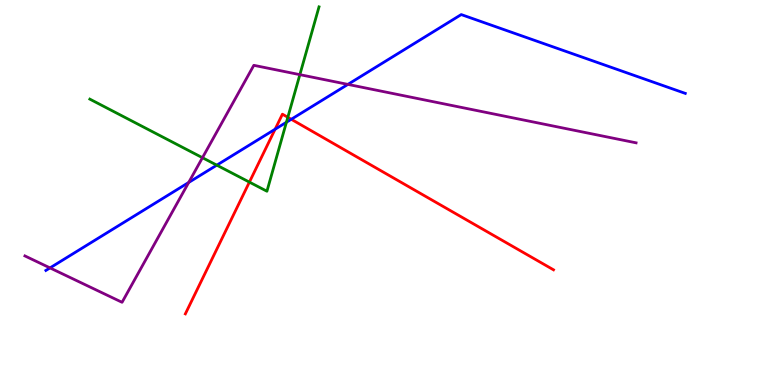[{'lines': ['blue', 'red'], 'intersections': [{'x': 3.55, 'y': 6.64}, {'x': 3.76, 'y': 6.9}]}, {'lines': ['green', 'red'], 'intersections': [{'x': 3.22, 'y': 5.27}, {'x': 3.71, 'y': 6.95}]}, {'lines': ['purple', 'red'], 'intersections': []}, {'lines': ['blue', 'green'], 'intersections': [{'x': 2.8, 'y': 5.71}, {'x': 3.7, 'y': 6.82}]}, {'lines': ['blue', 'purple'], 'intersections': [{'x': 0.645, 'y': 3.04}, {'x': 2.43, 'y': 5.26}, {'x': 4.49, 'y': 7.81}]}, {'lines': ['green', 'purple'], 'intersections': [{'x': 2.61, 'y': 5.9}, {'x': 3.87, 'y': 8.06}]}]